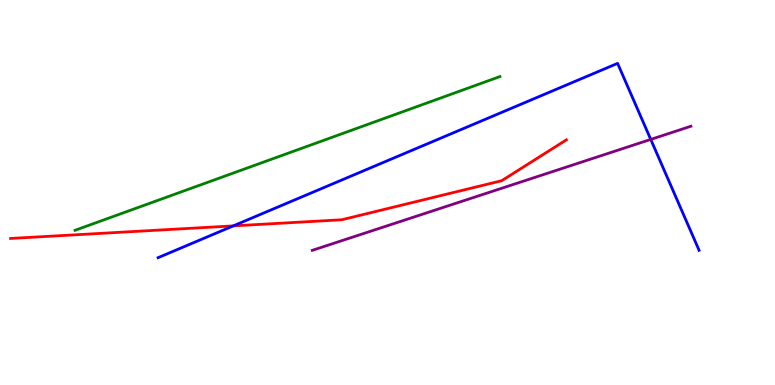[{'lines': ['blue', 'red'], 'intersections': [{'x': 3.01, 'y': 4.13}]}, {'lines': ['green', 'red'], 'intersections': []}, {'lines': ['purple', 'red'], 'intersections': []}, {'lines': ['blue', 'green'], 'intersections': []}, {'lines': ['blue', 'purple'], 'intersections': [{'x': 8.4, 'y': 6.38}]}, {'lines': ['green', 'purple'], 'intersections': []}]